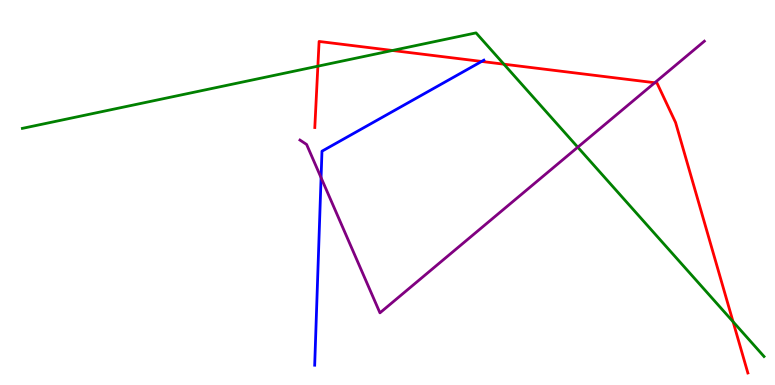[{'lines': ['blue', 'red'], 'intersections': [{'x': 6.21, 'y': 8.4}]}, {'lines': ['green', 'red'], 'intersections': [{'x': 4.1, 'y': 8.28}, {'x': 5.06, 'y': 8.69}, {'x': 6.5, 'y': 8.33}, {'x': 9.46, 'y': 1.64}]}, {'lines': ['purple', 'red'], 'intersections': [{'x': 8.45, 'y': 7.85}]}, {'lines': ['blue', 'green'], 'intersections': []}, {'lines': ['blue', 'purple'], 'intersections': [{'x': 4.14, 'y': 5.38}]}, {'lines': ['green', 'purple'], 'intersections': [{'x': 7.46, 'y': 6.18}]}]